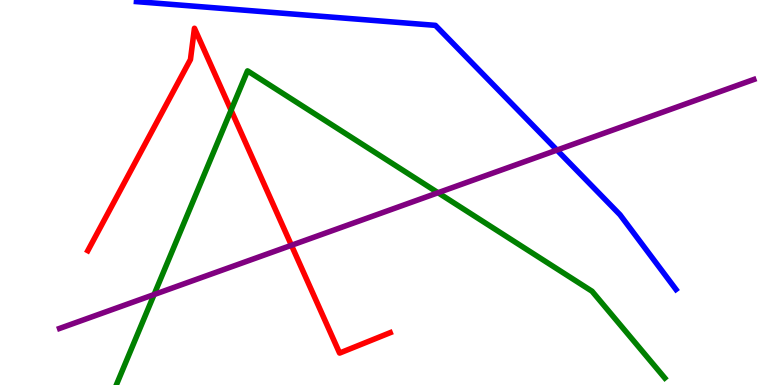[{'lines': ['blue', 'red'], 'intersections': []}, {'lines': ['green', 'red'], 'intersections': [{'x': 2.98, 'y': 7.14}]}, {'lines': ['purple', 'red'], 'intersections': [{'x': 3.76, 'y': 3.63}]}, {'lines': ['blue', 'green'], 'intersections': []}, {'lines': ['blue', 'purple'], 'intersections': [{'x': 7.19, 'y': 6.1}]}, {'lines': ['green', 'purple'], 'intersections': [{'x': 1.99, 'y': 2.35}, {'x': 5.65, 'y': 4.99}]}]